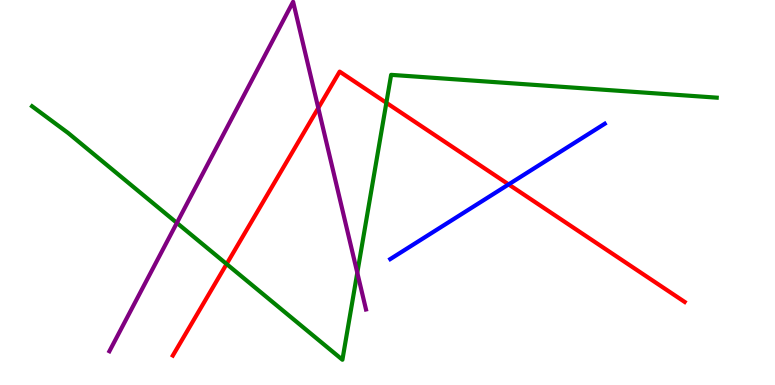[{'lines': ['blue', 'red'], 'intersections': [{'x': 6.56, 'y': 5.21}]}, {'lines': ['green', 'red'], 'intersections': [{'x': 2.92, 'y': 3.14}, {'x': 4.99, 'y': 7.33}]}, {'lines': ['purple', 'red'], 'intersections': [{'x': 4.11, 'y': 7.19}]}, {'lines': ['blue', 'green'], 'intersections': []}, {'lines': ['blue', 'purple'], 'intersections': []}, {'lines': ['green', 'purple'], 'intersections': [{'x': 2.28, 'y': 4.21}, {'x': 4.61, 'y': 2.92}]}]